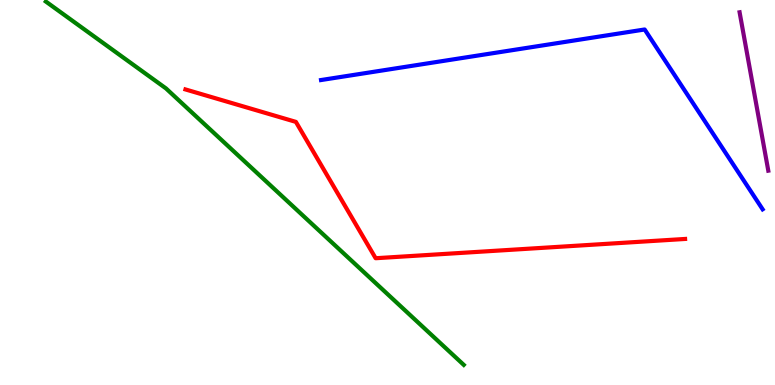[{'lines': ['blue', 'red'], 'intersections': []}, {'lines': ['green', 'red'], 'intersections': []}, {'lines': ['purple', 'red'], 'intersections': []}, {'lines': ['blue', 'green'], 'intersections': []}, {'lines': ['blue', 'purple'], 'intersections': []}, {'lines': ['green', 'purple'], 'intersections': []}]